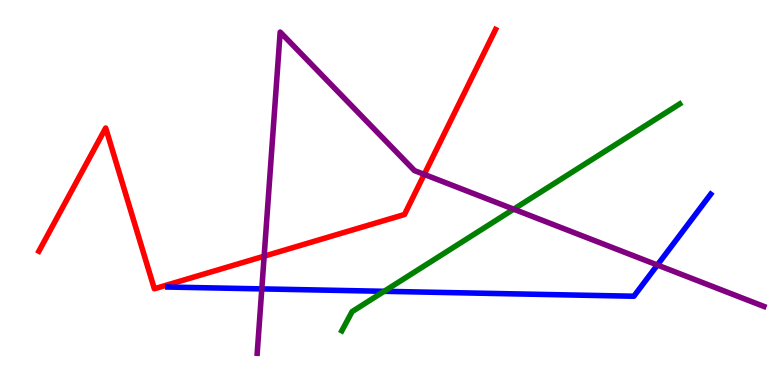[{'lines': ['blue', 'red'], 'intersections': []}, {'lines': ['green', 'red'], 'intersections': []}, {'lines': ['purple', 'red'], 'intersections': [{'x': 3.41, 'y': 3.35}, {'x': 5.47, 'y': 5.47}]}, {'lines': ['blue', 'green'], 'intersections': [{'x': 4.96, 'y': 2.43}]}, {'lines': ['blue', 'purple'], 'intersections': [{'x': 3.38, 'y': 2.5}, {'x': 8.48, 'y': 3.12}]}, {'lines': ['green', 'purple'], 'intersections': [{'x': 6.63, 'y': 4.57}]}]